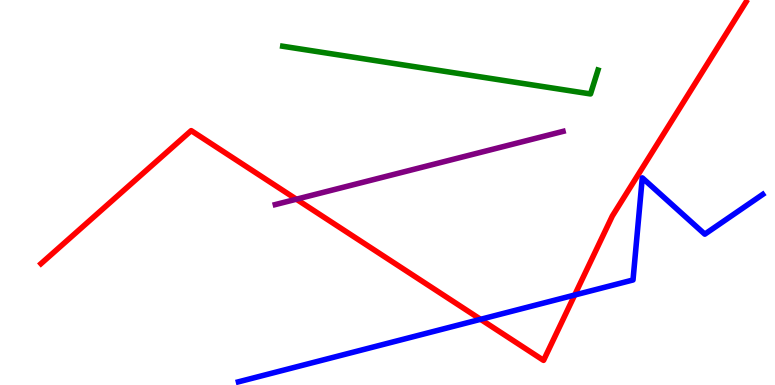[{'lines': ['blue', 'red'], 'intersections': [{'x': 6.2, 'y': 1.71}, {'x': 7.42, 'y': 2.34}]}, {'lines': ['green', 'red'], 'intersections': []}, {'lines': ['purple', 'red'], 'intersections': [{'x': 3.82, 'y': 4.83}]}, {'lines': ['blue', 'green'], 'intersections': []}, {'lines': ['blue', 'purple'], 'intersections': []}, {'lines': ['green', 'purple'], 'intersections': []}]